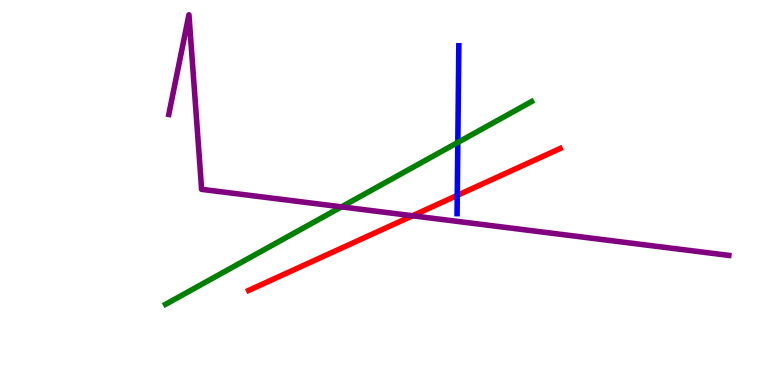[{'lines': ['blue', 'red'], 'intersections': [{'x': 5.9, 'y': 4.92}]}, {'lines': ['green', 'red'], 'intersections': []}, {'lines': ['purple', 'red'], 'intersections': [{'x': 5.32, 'y': 4.4}]}, {'lines': ['blue', 'green'], 'intersections': [{'x': 5.91, 'y': 6.3}]}, {'lines': ['blue', 'purple'], 'intersections': []}, {'lines': ['green', 'purple'], 'intersections': [{'x': 4.41, 'y': 4.63}]}]